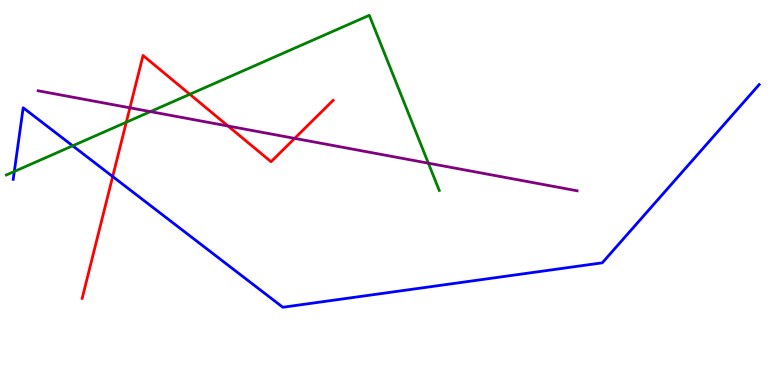[{'lines': ['blue', 'red'], 'intersections': [{'x': 1.45, 'y': 5.41}]}, {'lines': ['green', 'red'], 'intersections': [{'x': 1.63, 'y': 6.83}, {'x': 2.45, 'y': 7.55}]}, {'lines': ['purple', 'red'], 'intersections': [{'x': 1.68, 'y': 7.2}, {'x': 2.94, 'y': 6.73}, {'x': 3.8, 'y': 6.41}]}, {'lines': ['blue', 'green'], 'intersections': [{'x': 0.185, 'y': 5.55}, {'x': 0.938, 'y': 6.21}]}, {'lines': ['blue', 'purple'], 'intersections': []}, {'lines': ['green', 'purple'], 'intersections': [{'x': 1.94, 'y': 7.1}, {'x': 5.53, 'y': 5.76}]}]